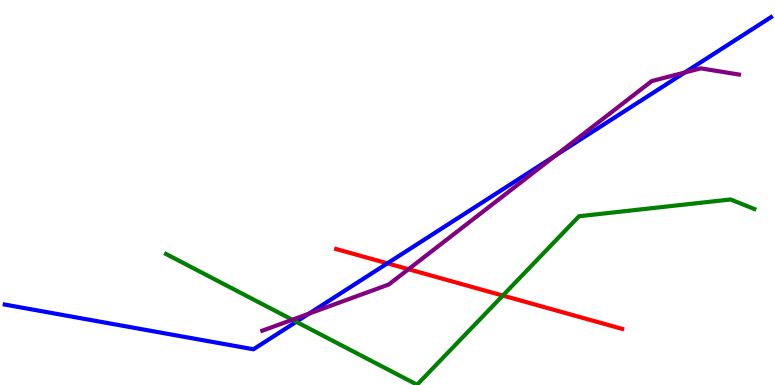[{'lines': ['blue', 'red'], 'intersections': [{'x': 5.0, 'y': 3.16}]}, {'lines': ['green', 'red'], 'intersections': [{'x': 6.49, 'y': 2.32}]}, {'lines': ['purple', 'red'], 'intersections': [{'x': 5.27, 'y': 3.01}]}, {'lines': ['blue', 'green'], 'intersections': [{'x': 3.82, 'y': 1.64}]}, {'lines': ['blue', 'purple'], 'intersections': [{'x': 3.99, 'y': 1.85}, {'x': 7.17, 'y': 5.97}, {'x': 8.84, 'y': 8.12}]}, {'lines': ['green', 'purple'], 'intersections': [{'x': 3.77, 'y': 1.7}]}]